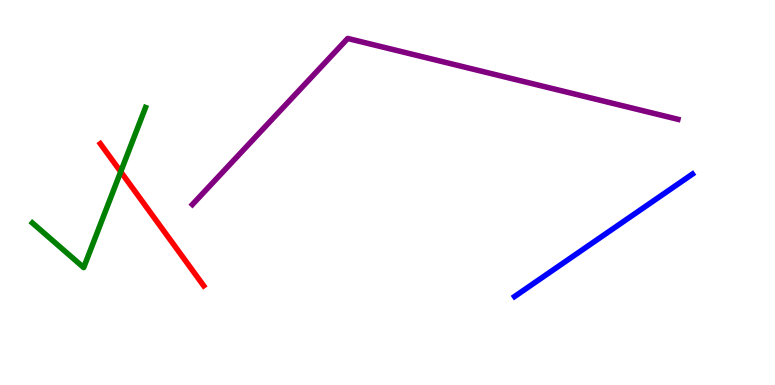[{'lines': ['blue', 'red'], 'intersections': []}, {'lines': ['green', 'red'], 'intersections': [{'x': 1.56, 'y': 5.54}]}, {'lines': ['purple', 'red'], 'intersections': []}, {'lines': ['blue', 'green'], 'intersections': []}, {'lines': ['blue', 'purple'], 'intersections': []}, {'lines': ['green', 'purple'], 'intersections': []}]